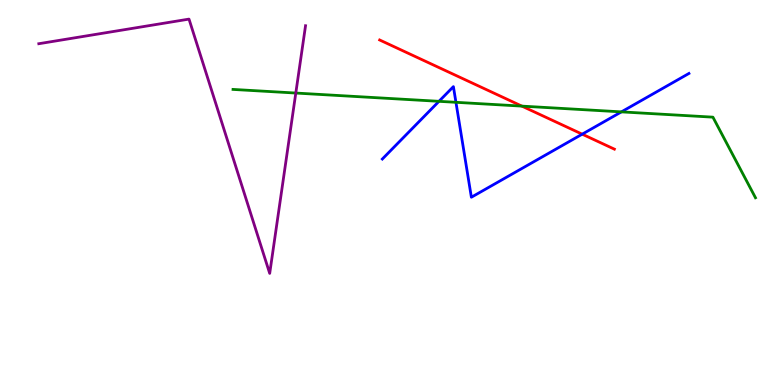[{'lines': ['blue', 'red'], 'intersections': [{'x': 7.51, 'y': 6.51}]}, {'lines': ['green', 'red'], 'intersections': [{'x': 6.73, 'y': 7.24}]}, {'lines': ['purple', 'red'], 'intersections': []}, {'lines': ['blue', 'green'], 'intersections': [{'x': 5.66, 'y': 7.37}, {'x': 5.88, 'y': 7.34}, {'x': 8.02, 'y': 7.09}]}, {'lines': ['blue', 'purple'], 'intersections': []}, {'lines': ['green', 'purple'], 'intersections': [{'x': 3.82, 'y': 7.58}]}]